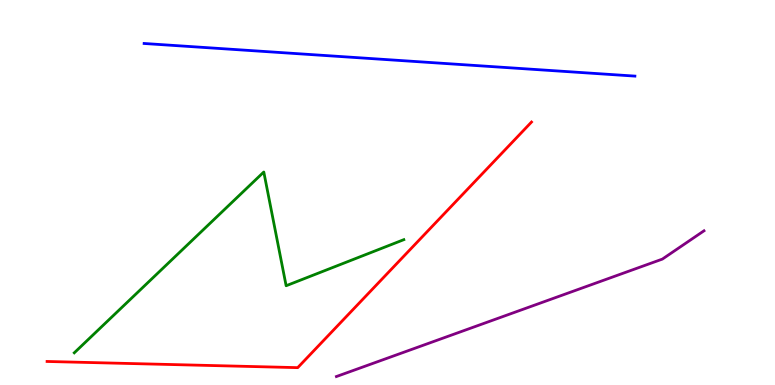[{'lines': ['blue', 'red'], 'intersections': []}, {'lines': ['green', 'red'], 'intersections': []}, {'lines': ['purple', 'red'], 'intersections': []}, {'lines': ['blue', 'green'], 'intersections': []}, {'lines': ['blue', 'purple'], 'intersections': []}, {'lines': ['green', 'purple'], 'intersections': []}]